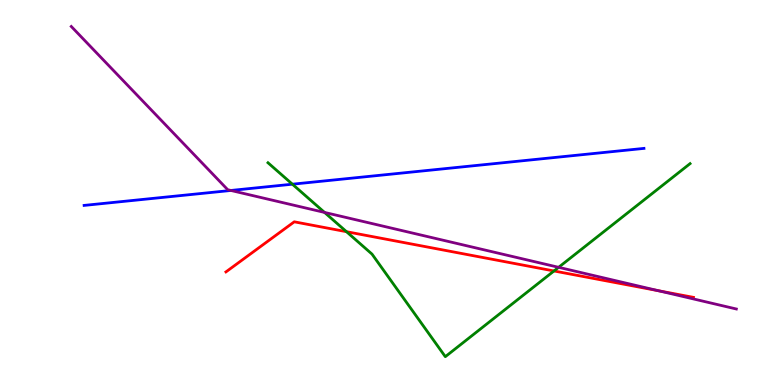[{'lines': ['blue', 'red'], 'intersections': []}, {'lines': ['green', 'red'], 'intersections': [{'x': 4.47, 'y': 3.98}, {'x': 7.15, 'y': 2.96}]}, {'lines': ['purple', 'red'], 'intersections': [{'x': 8.5, 'y': 2.45}]}, {'lines': ['blue', 'green'], 'intersections': [{'x': 3.77, 'y': 5.22}]}, {'lines': ['blue', 'purple'], 'intersections': [{'x': 2.98, 'y': 5.05}]}, {'lines': ['green', 'purple'], 'intersections': [{'x': 4.19, 'y': 4.48}, {'x': 7.21, 'y': 3.06}]}]